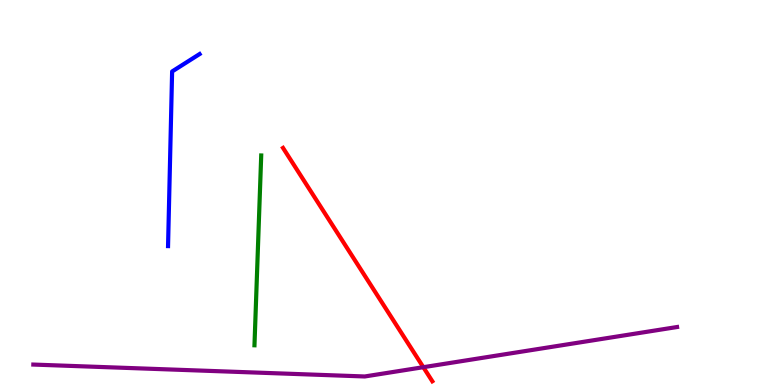[{'lines': ['blue', 'red'], 'intersections': []}, {'lines': ['green', 'red'], 'intersections': []}, {'lines': ['purple', 'red'], 'intersections': [{'x': 5.46, 'y': 0.462}]}, {'lines': ['blue', 'green'], 'intersections': []}, {'lines': ['blue', 'purple'], 'intersections': []}, {'lines': ['green', 'purple'], 'intersections': []}]